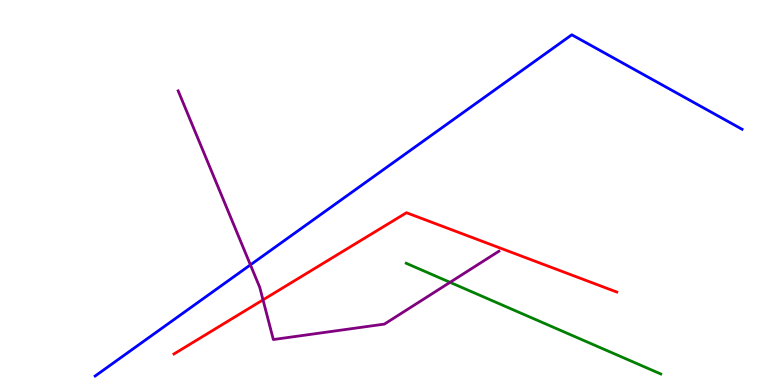[{'lines': ['blue', 'red'], 'intersections': []}, {'lines': ['green', 'red'], 'intersections': []}, {'lines': ['purple', 'red'], 'intersections': [{'x': 3.39, 'y': 2.21}]}, {'lines': ['blue', 'green'], 'intersections': []}, {'lines': ['blue', 'purple'], 'intersections': [{'x': 3.23, 'y': 3.12}]}, {'lines': ['green', 'purple'], 'intersections': [{'x': 5.81, 'y': 2.67}]}]